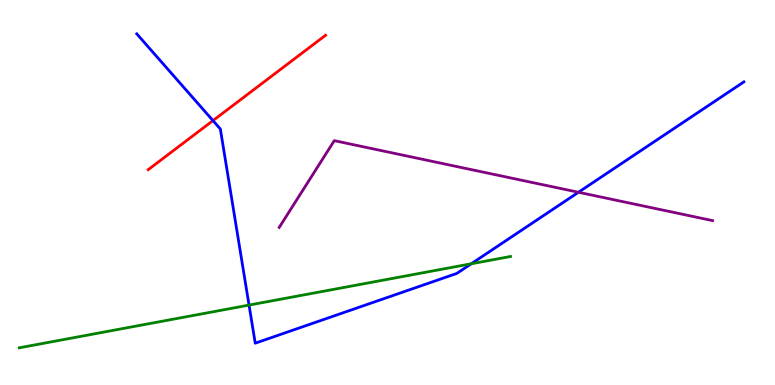[{'lines': ['blue', 'red'], 'intersections': [{'x': 2.75, 'y': 6.87}]}, {'lines': ['green', 'red'], 'intersections': []}, {'lines': ['purple', 'red'], 'intersections': []}, {'lines': ['blue', 'green'], 'intersections': [{'x': 3.21, 'y': 2.08}, {'x': 6.08, 'y': 3.15}]}, {'lines': ['blue', 'purple'], 'intersections': [{'x': 7.46, 'y': 5.01}]}, {'lines': ['green', 'purple'], 'intersections': []}]